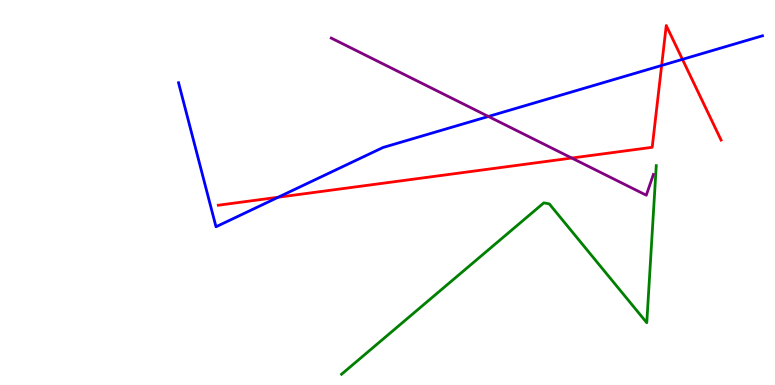[{'lines': ['blue', 'red'], 'intersections': [{'x': 3.59, 'y': 4.88}, {'x': 8.54, 'y': 8.3}, {'x': 8.81, 'y': 8.46}]}, {'lines': ['green', 'red'], 'intersections': []}, {'lines': ['purple', 'red'], 'intersections': [{'x': 7.38, 'y': 5.9}]}, {'lines': ['blue', 'green'], 'intersections': []}, {'lines': ['blue', 'purple'], 'intersections': [{'x': 6.3, 'y': 6.97}]}, {'lines': ['green', 'purple'], 'intersections': []}]